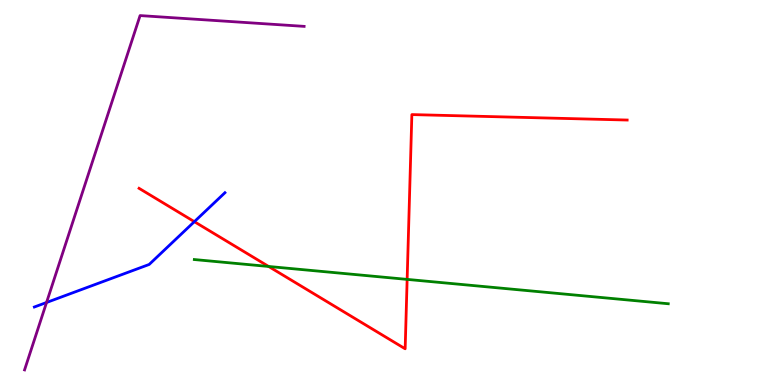[{'lines': ['blue', 'red'], 'intersections': [{'x': 2.51, 'y': 4.24}]}, {'lines': ['green', 'red'], 'intersections': [{'x': 3.47, 'y': 3.08}, {'x': 5.25, 'y': 2.74}]}, {'lines': ['purple', 'red'], 'intersections': []}, {'lines': ['blue', 'green'], 'intersections': []}, {'lines': ['blue', 'purple'], 'intersections': [{'x': 0.601, 'y': 2.14}]}, {'lines': ['green', 'purple'], 'intersections': []}]